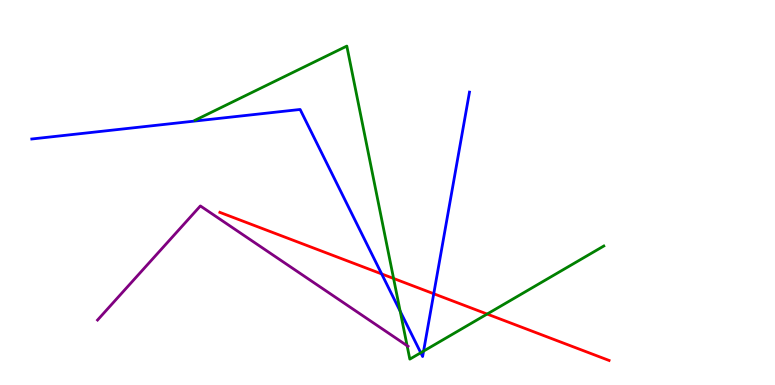[{'lines': ['blue', 'red'], 'intersections': [{'x': 4.92, 'y': 2.88}, {'x': 5.6, 'y': 2.37}]}, {'lines': ['green', 'red'], 'intersections': [{'x': 5.08, 'y': 2.77}, {'x': 6.29, 'y': 1.84}]}, {'lines': ['purple', 'red'], 'intersections': []}, {'lines': ['blue', 'green'], 'intersections': [{'x': 5.16, 'y': 1.92}, {'x': 5.43, 'y': 0.838}, {'x': 5.47, 'y': 0.88}]}, {'lines': ['blue', 'purple'], 'intersections': []}, {'lines': ['green', 'purple'], 'intersections': [{'x': 5.25, 'y': 1.02}]}]